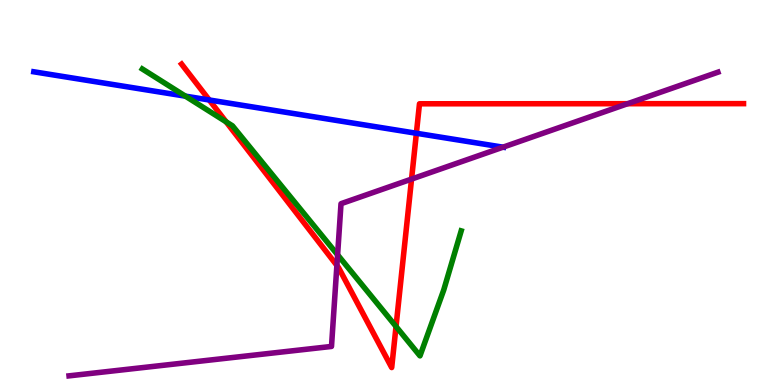[{'lines': ['blue', 'red'], 'intersections': [{'x': 2.7, 'y': 7.4}, {'x': 5.37, 'y': 6.54}]}, {'lines': ['green', 'red'], 'intersections': [{'x': 2.92, 'y': 6.84}, {'x': 5.11, 'y': 1.52}]}, {'lines': ['purple', 'red'], 'intersections': [{'x': 4.35, 'y': 3.1}, {'x': 5.31, 'y': 5.35}, {'x': 8.1, 'y': 7.31}]}, {'lines': ['blue', 'green'], 'intersections': [{'x': 2.39, 'y': 7.5}]}, {'lines': ['blue', 'purple'], 'intersections': [{'x': 6.49, 'y': 6.18}]}, {'lines': ['green', 'purple'], 'intersections': [{'x': 4.36, 'y': 3.38}]}]